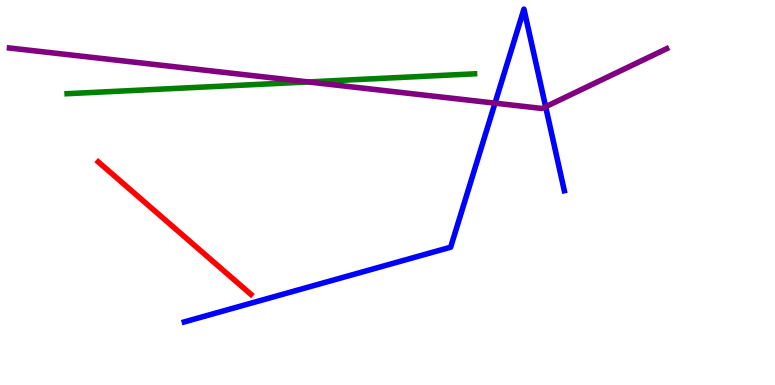[{'lines': ['blue', 'red'], 'intersections': []}, {'lines': ['green', 'red'], 'intersections': []}, {'lines': ['purple', 'red'], 'intersections': []}, {'lines': ['blue', 'green'], 'intersections': []}, {'lines': ['blue', 'purple'], 'intersections': [{'x': 6.39, 'y': 7.32}, {'x': 7.04, 'y': 7.23}]}, {'lines': ['green', 'purple'], 'intersections': [{'x': 3.98, 'y': 7.87}]}]